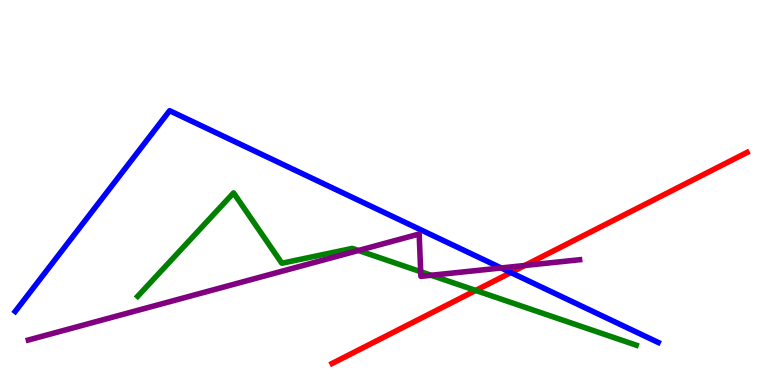[{'lines': ['blue', 'red'], 'intersections': [{'x': 6.59, 'y': 2.92}]}, {'lines': ['green', 'red'], 'intersections': [{'x': 6.14, 'y': 2.46}]}, {'lines': ['purple', 'red'], 'intersections': [{'x': 6.77, 'y': 3.1}]}, {'lines': ['blue', 'green'], 'intersections': []}, {'lines': ['blue', 'purple'], 'intersections': [{'x': 6.47, 'y': 3.04}]}, {'lines': ['green', 'purple'], 'intersections': [{'x': 4.63, 'y': 3.49}, {'x': 5.43, 'y': 2.94}, {'x': 5.56, 'y': 2.85}]}]